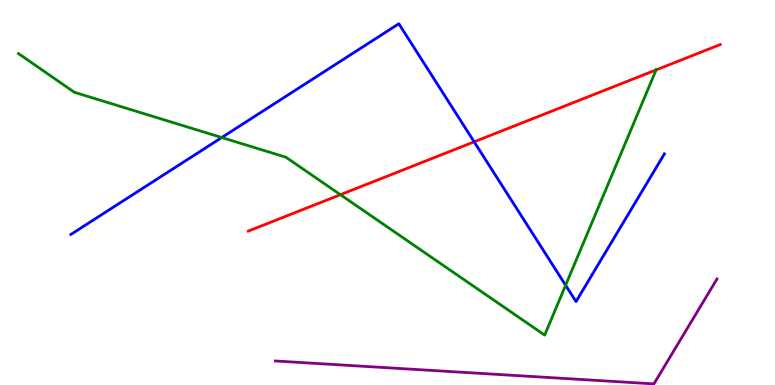[{'lines': ['blue', 'red'], 'intersections': [{'x': 6.12, 'y': 6.32}]}, {'lines': ['green', 'red'], 'intersections': [{'x': 4.39, 'y': 4.94}, {'x': 8.47, 'y': 8.18}]}, {'lines': ['purple', 'red'], 'intersections': []}, {'lines': ['blue', 'green'], 'intersections': [{'x': 2.86, 'y': 6.43}, {'x': 7.3, 'y': 2.59}]}, {'lines': ['blue', 'purple'], 'intersections': []}, {'lines': ['green', 'purple'], 'intersections': []}]